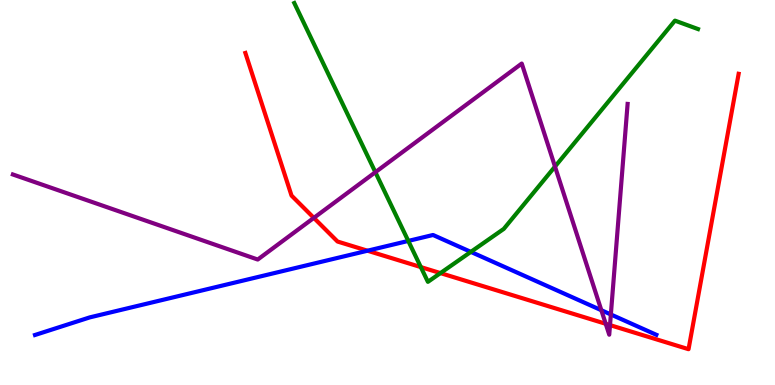[{'lines': ['blue', 'red'], 'intersections': [{'x': 4.74, 'y': 3.49}]}, {'lines': ['green', 'red'], 'intersections': [{'x': 5.43, 'y': 3.06}, {'x': 5.68, 'y': 2.91}]}, {'lines': ['purple', 'red'], 'intersections': [{'x': 4.05, 'y': 4.34}, {'x': 7.82, 'y': 1.59}, {'x': 7.87, 'y': 1.56}]}, {'lines': ['blue', 'green'], 'intersections': [{'x': 5.27, 'y': 3.74}, {'x': 6.08, 'y': 3.46}]}, {'lines': ['blue', 'purple'], 'intersections': [{'x': 7.76, 'y': 1.94}, {'x': 7.88, 'y': 1.83}]}, {'lines': ['green', 'purple'], 'intersections': [{'x': 4.84, 'y': 5.53}, {'x': 7.16, 'y': 5.67}]}]